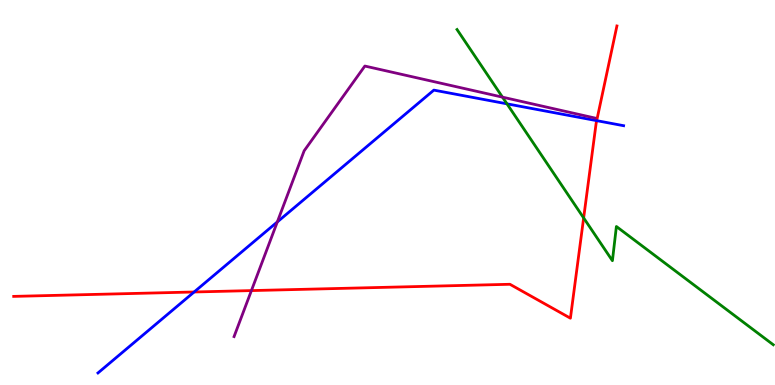[{'lines': ['blue', 'red'], 'intersections': [{'x': 2.5, 'y': 2.42}, {'x': 7.7, 'y': 6.87}]}, {'lines': ['green', 'red'], 'intersections': [{'x': 7.53, 'y': 4.34}]}, {'lines': ['purple', 'red'], 'intersections': [{'x': 3.24, 'y': 2.45}]}, {'lines': ['blue', 'green'], 'intersections': [{'x': 6.54, 'y': 7.3}]}, {'lines': ['blue', 'purple'], 'intersections': [{'x': 3.58, 'y': 4.24}]}, {'lines': ['green', 'purple'], 'intersections': [{'x': 6.48, 'y': 7.48}]}]